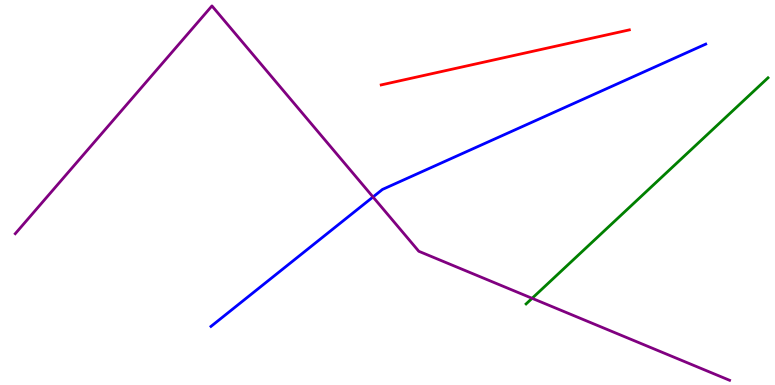[{'lines': ['blue', 'red'], 'intersections': []}, {'lines': ['green', 'red'], 'intersections': []}, {'lines': ['purple', 'red'], 'intersections': []}, {'lines': ['blue', 'green'], 'intersections': []}, {'lines': ['blue', 'purple'], 'intersections': [{'x': 4.81, 'y': 4.88}]}, {'lines': ['green', 'purple'], 'intersections': [{'x': 6.87, 'y': 2.25}]}]